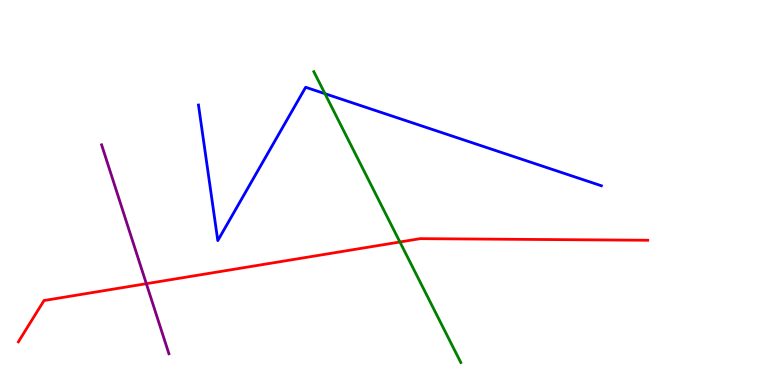[{'lines': ['blue', 'red'], 'intersections': []}, {'lines': ['green', 'red'], 'intersections': [{'x': 5.16, 'y': 3.71}]}, {'lines': ['purple', 'red'], 'intersections': [{'x': 1.89, 'y': 2.63}]}, {'lines': ['blue', 'green'], 'intersections': [{'x': 4.19, 'y': 7.57}]}, {'lines': ['blue', 'purple'], 'intersections': []}, {'lines': ['green', 'purple'], 'intersections': []}]